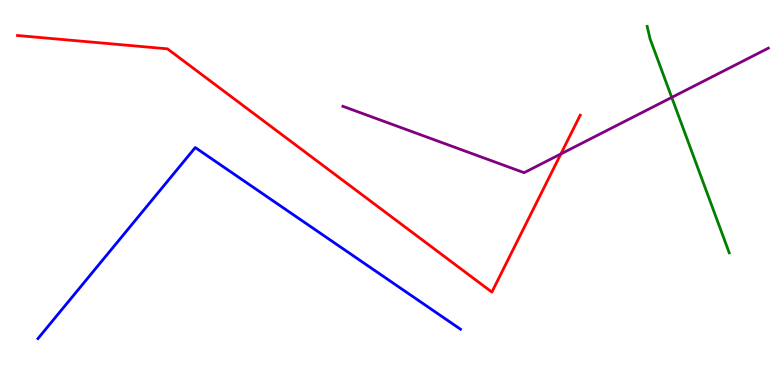[{'lines': ['blue', 'red'], 'intersections': []}, {'lines': ['green', 'red'], 'intersections': []}, {'lines': ['purple', 'red'], 'intersections': [{'x': 7.24, 'y': 6.0}]}, {'lines': ['blue', 'green'], 'intersections': []}, {'lines': ['blue', 'purple'], 'intersections': []}, {'lines': ['green', 'purple'], 'intersections': [{'x': 8.67, 'y': 7.47}]}]